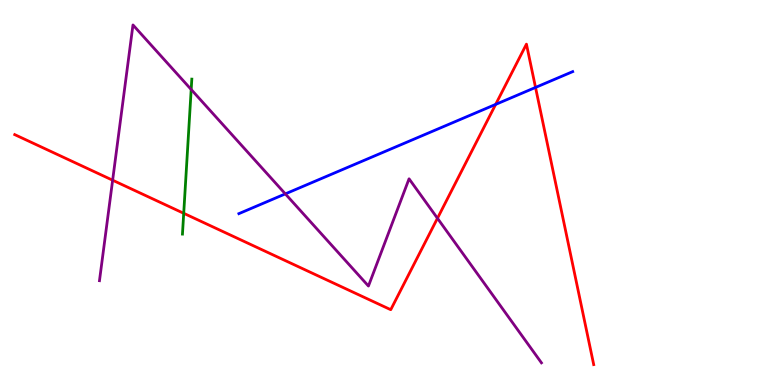[{'lines': ['blue', 'red'], 'intersections': [{'x': 6.4, 'y': 7.29}, {'x': 6.91, 'y': 7.73}]}, {'lines': ['green', 'red'], 'intersections': [{'x': 2.37, 'y': 4.46}]}, {'lines': ['purple', 'red'], 'intersections': [{'x': 1.45, 'y': 5.32}, {'x': 5.64, 'y': 4.33}]}, {'lines': ['blue', 'green'], 'intersections': []}, {'lines': ['blue', 'purple'], 'intersections': [{'x': 3.68, 'y': 4.96}]}, {'lines': ['green', 'purple'], 'intersections': [{'x': 2.47, 'y': 7.68}]}]